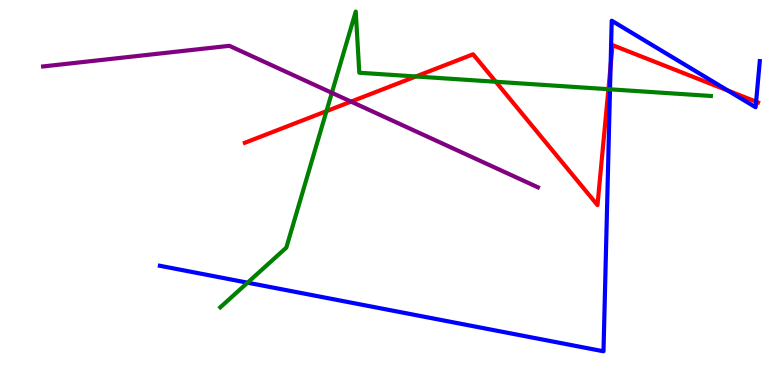[{'lines': ['blue', 'red'], 'intersections': [{'x': 7.88, 'y': 8.28}, {'x': 9.39, 'y': 7.65}, {'x': 9.76, 'y': 7.36}]}, {'lines': ['green', 'red'], 'intersections': [{'x': 4.21, 'y': 7.11}, {'x': 5.37, 'y': 8.01}, {'x': 6.4, 'y': 7.88}, {'x': 7.85, 'y': 7.68}]}, {'lines': ['purple', 'red'], 'intersections': [{'x': 4.53, 'y': 7.36}]}, {'lines': ['blue', 'green'], 'intersections': [{'x': 3.19, 'y': 2.66}, {'x': 7.87, 'y': 7.68}]}, {'lines': ['blue', 'purple'], 'intersections': []}, {'lines': ['green', 'purple'], 'intersections': [{'x': 4.28, 'y': 7.59}]}]